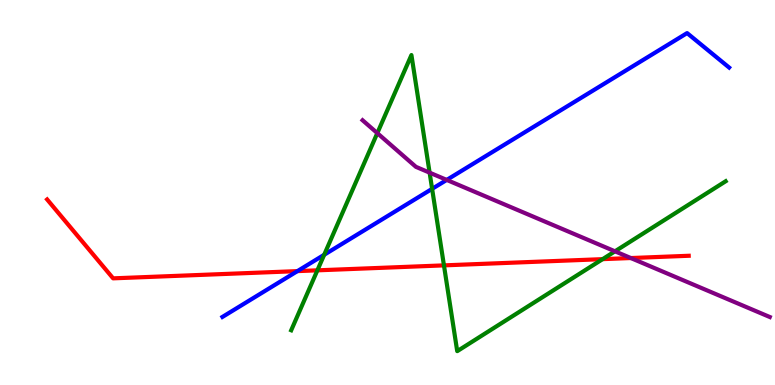[{'lines': ['blue', 'red'], 'intersections': [{'x': 3.84, 'y': 2.96}]}, {'lines': ['green', 'red'], 'intersections': [{'x': 4.1, 'y': 2.98}, {'x': 5.73, 'y': 3.11}, {'x': 7.78, 'y': 3.27}]}, {'lines': ['purple', 'red'], 'intersections': [{'x': 8.14, 'y': 3.3}]}, {'lines': ['blue', 'green'], 'intersections': [{'x': 4.18, 'y': 3.38}, {'x': 5.58, 'y': 5.09}]}, {'lines': ['blue', 'purple'], 'intersections': [{'x': 5.76, 'y': 5.33}]}, {'lines': ['green', 'purple'], 'intersections': [{'x': 4.87, 'y': 6.54}, {'x': 5.54, 'y': 5.52}, {'x': 7.94, 'y': 3.47}]}]